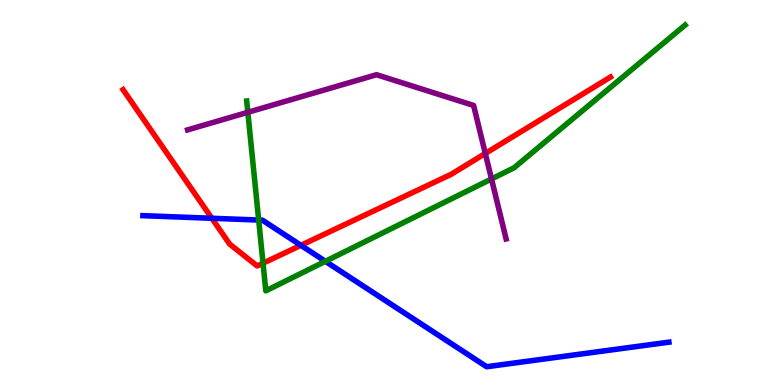[{'lines': ['blue', 'red'], 'intersections': [{'x': 2.73, 'y': 4.33}, {'x': 3.88, 'y': 3.63}]}, {'lines': ['green', 'red'], 'intersections': [{'x': 3.39, 'y': 3.16}]}, {'lines': ['purple', 'red'], 'intersections': [{'x': 6.26, 'y': 6.01}]}, {'lines': ['blue', 'green'], 'intersections': [{'x': 3.34, 'y': 4.28}, {'x': 4.2, 'y': 3.21}]}, {'lines': ['blue', 'purple'], 'intersections': []}, {'lines': ['green', 'purple'], 'intersections': [{'x': 3.2, 'y': 7.08}, {'x': 6.34, 'y': 5.35}]}]